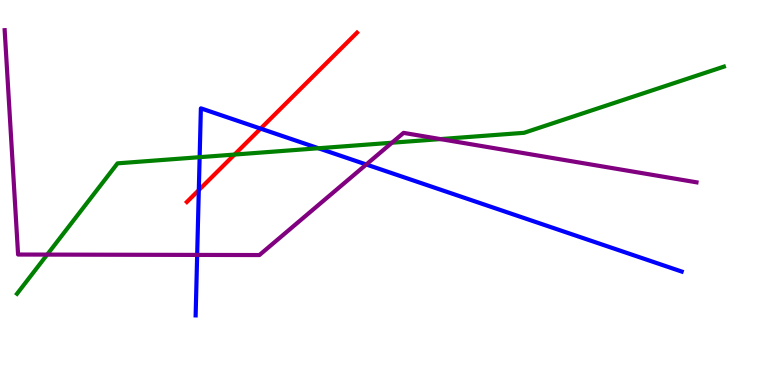[{'lines': ['blue', 'red'], 'intersections': [{'x': 2.57, 'y': 5.06}, {'x': 3.36, 'y': 6.66}]}, {'lines': ['green', 'red'], 'intersections': [{'x': 3.03, 'y': 5.99}]}, {'lines': ['purple', 'red'], 'intersections': []}, {'lines': ['blue', 'green'], 'intersections': [{'x': 2.58, 'y': 5.92}, {'x': 4.11, 'y': 6.15}]}, {'lines': ['blue', 'purple'], 'intersections': [{'x': 2.54, 'y': 3.38}, {'x': 4.73, 'y': 5.73}]}, {'lines': ['green', 'purple'], 'intersections': [{'x': 0.609, 'y': 3.39}, {'x': 5.06, 'y': 6.29}, {'x': 5.68, 'y': 6.39}]}]